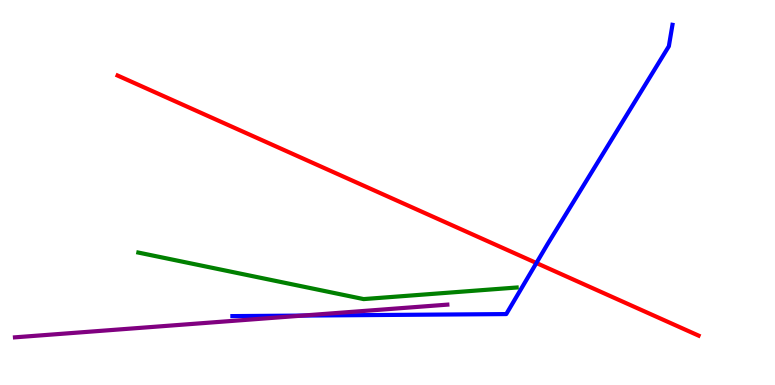[{'lines': ['blue', 'red'], 'intersections': [{'x': 6.92, 'y': 3.17}]}, {'lines': ['green', 'red'], 'intersections': []}, {'lines': ['purple', 'red'], 'intersections': []}, {'lines': ['blue', 'green'], 'intersections': []}, {'lines': ['blue', 'purple'], 'intersections': [{'x': 3.91, 'y': 1.8}]}, {'lines': ['green', 'purple'], 'intersections': []}]